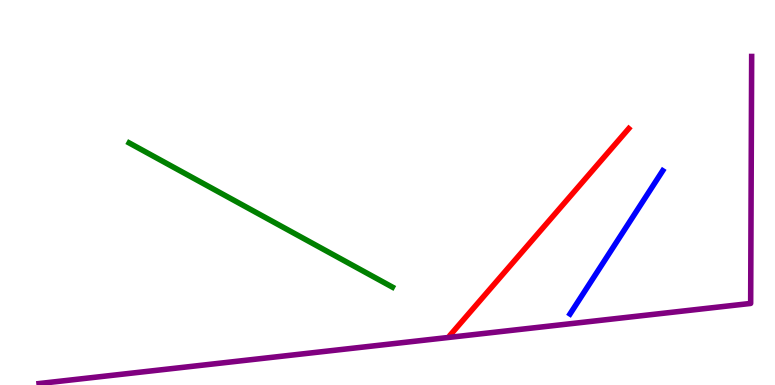[{'lines': ['blue', 'red'], 'intersections': []}, {'lines': ['green', 'red'], 'intersections': []}, {'lines': ['purple', 'red'], 'intersections': []}, {'lines': ['blue', 'green'], 'intersections': []}, {'lines': ['blue', 'purple'], 'intersections': []}, {'lines': ['green', 'purple'], 'intersections': []}]